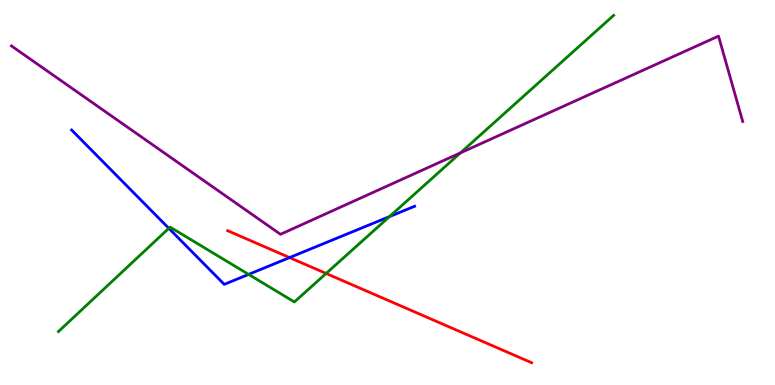[{'lines': ['blue', 'red'], 'intersections': [{'x': 3.74, 'y': 3.31}]}, {'lines': ['green', 'red'], 'intersections': [{'x': 4.21, 'y': 2.9}]}, {'lines': ['purple', 'red'], 'intersections': []}, {'lines': ['blue', 'green'], 'intersections': [{'x': 2.18, 'y': 4.07}, {'x': 3.21, 'y': 2.87}, {'x': 5.03, 'y': 4.37}]}, {'lines': ['blue', 'purple'], 'intersections': []}, {'lines': ['green', 'purple'], 'intersections': [{'x': 5.94, 'y': 6.03}]}]